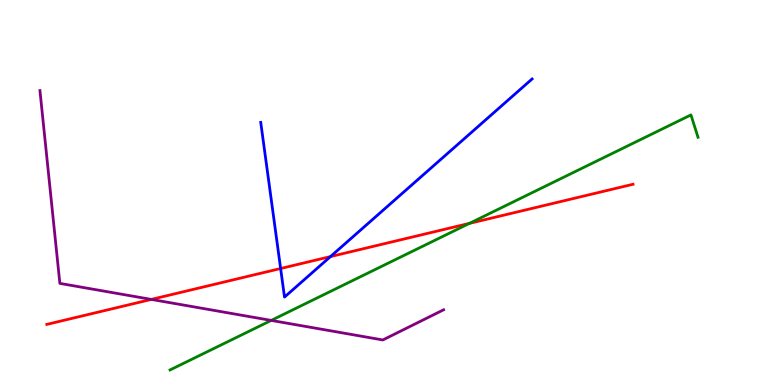[{'lines': ['blue', 'red'], 'intersections': [{'x': 3.62, 'y': 3.03}, {'x': 4.26, 'y': 3.34}]}, {'lines': ['green', 'red'], 'intersections': [{'x': 6.06, 'y': 4.2}]}, {'lines': ['purple', 'red'], 'intersections': [{'x': 1.95, 'y': 2.22}]}, {'lines': ['blue', 'green'], 'intersections': []}, {'lines': ['blue', 'purple'], 'intersections': []}, {'lines': ['green', 'purple'], 'intersections': [{'x': 3.5, 'y': 1.68}]}]